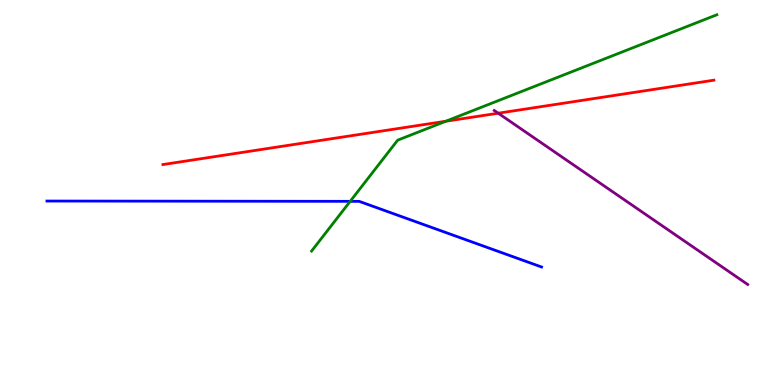[{'lines': ['blue', 'red'], 'intersections': []}, {'lines': ['green', 'red'], 'intersections': [{'x': 5.75, 'y': 6.85}]}, {'lines': ['purple', 'red'], 'intersections': [{'x': 6.43, 'y': 7.06}]}, {'lines': ['blue', 'green'], 'intersections': [{'x': 4.52, 'y': 4.77}]}, {'lines': ['blue', 'purple'], 'intersections': []}, {'lines': ['green', 'purple'], 'intersections': []}]